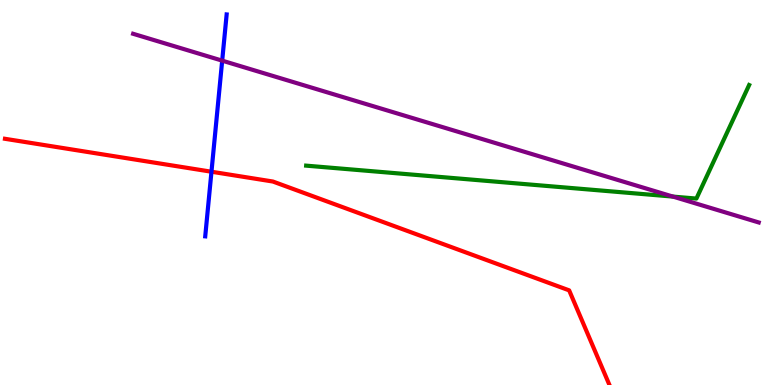[{'lines': ['blue', 'red'], 'intersections': [{'x': 2.73, 'y': 5.54}]}, {'lines': ['green', 'red'], 'intersections': []}, {'lines': ['purple', 'red'], 'intersections': []}, {'lines': ['blue', 'green'], 'intersections': []}, {'lines': ['blue', 'purple'], 'intersections': [{'x': 2.87, 'y': 8.42}]}, {'lines': ['green', 'purple'], 'intersections': [{'x': 8.68, 'y': 4.89}]}]